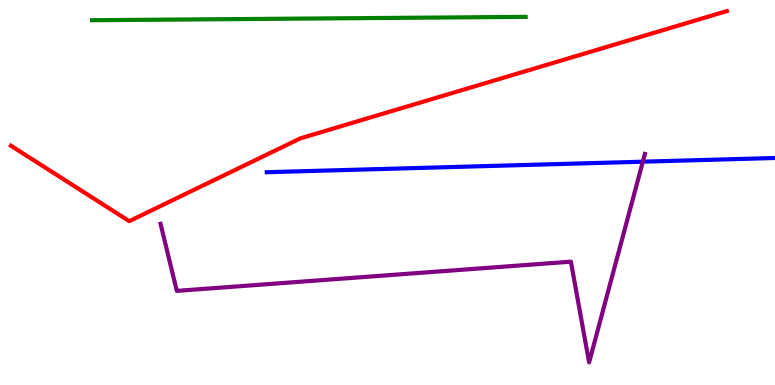[{'lines': ['blue', 'red'], 'intersections': []}, {'lines': ['green', 'red'], 'intersections': []}, {'lines': ['purple', 'red'], 'intersections': []}, {'lines': ['blue', 'green'], 'intersections': []}, {'lines': ['blue', 'purple'], 'intersections': [{'x': 8.29, 'y': 5.8}]}, {'lines': ['green', 'purple'], 'intersections': []}]